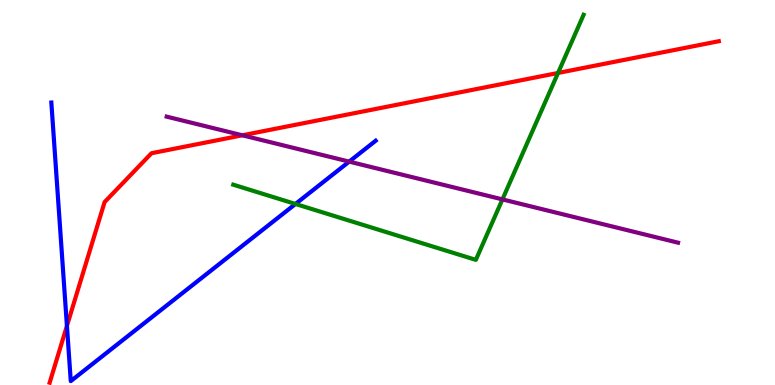[{'lines': ['blue', 'red'], 'intersections': [{'x': 0.864, 'y': 1.53}]}, {'lines': ['green', 'red'], 'intersections': [{'x': 7.2, 'y': 8.1}]}, {'lines': ['purple', 'red'], 'intersections': [{'x': 3.13, 'y': 6.49}]}, {'lines': ['blue', 'green'], 'intersections': [{'x': 3.81, 'y': 4.7}]}, {'lines': ['blue', 'purple'], 'intersections': [{'x': 4.51, 'y': 5.8}]}, {'lines': ['green', 'purple'], 'intersections': [{'x': 6.48, 'y': 4.82}]}]